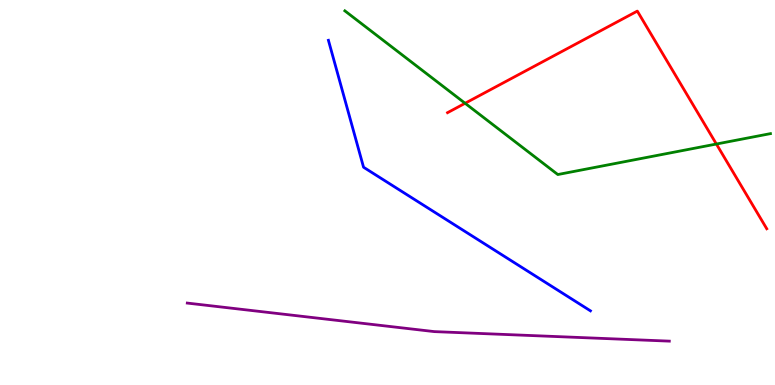[{'lines': ['blue', 'red'], 'intersections': []}, {'lines': ['green', 'red'], 'intersections': [{'x': 6.0, 'y': 7.32}, {'x': 9.24, 'y': 6.26}]}, {'lines': ['purple', 'red'], 'intersections': []}, {'lines': ['blue', 'green'], 'intersections': []}, {'lines': ['blue', 'purple'], 'intersections': []}, {'lines': ['green', 'purple'], 'intersections': []}]